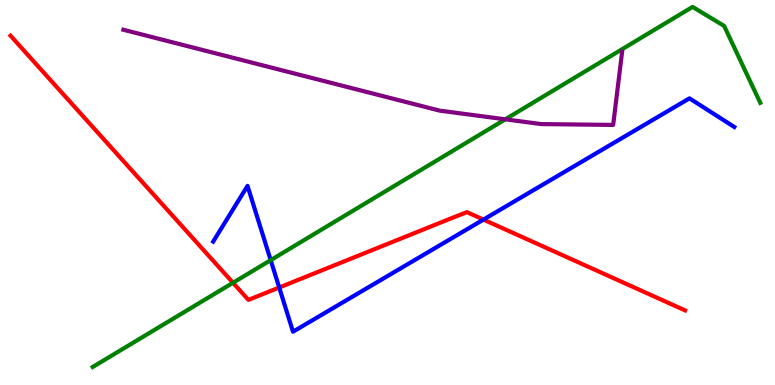[{'lines': ['blue', 'red'], 'intersections': [{'x': 3.6, 'y': 2.53}, {'x': 6.24, 'y': 4.3}]}, {'lines': ['green', 'red'], 'intersections': [{'x': 3.01, 'y': 2.66}]}, {'lines': ['purple', 'red'], 'intersections': []}, {'lines': ['blue', 'green'], 'intersections': [{'x': 3.49, 'y': 3.24}]}, {'lines': ['blue', 'purple'], 'intersections': []}, {'lines': ['green', 'purple'], 'intersections': [{'x': 6.52, 'y': 6.9}]}]